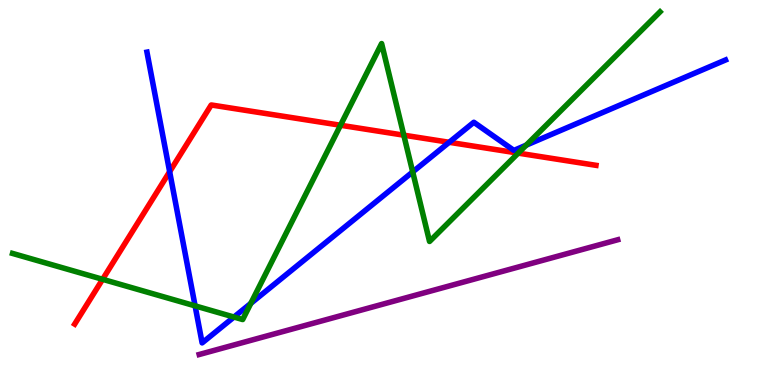[{'lines': ['blue', 'red'], 'intersections': [{'x': 2.19, 'y': 5.54}, {'x': 5.8, 'y': 6.3}]}, {'lines': ['green', 'red'], 'intersections': [{'x': 1.32, 'y': 2.75}, {'x': 4.39, 'y': 6.75}, {'x': 5.21, 'y': 6.49}, {'x': 6.69, 'y': 6.02}]}, {'lines': ['purple', 'red'], 'intersections': []}, {'lines': ['blue', 'green'], 'intersections': [{'x': 2.52, 'y': 2.06}, {'x': 3.02, 'y': 1.77}, {'x': 3.24, 'y': 2.12}, {'x': 5.33, 'y': 5.53}, {'x': 6.79, 'y': 6.23}]}, {'lines': ['blue', 'purple'], 'intersections': []}, {'lines': ['green', 'purple'], 'intersections': []}]